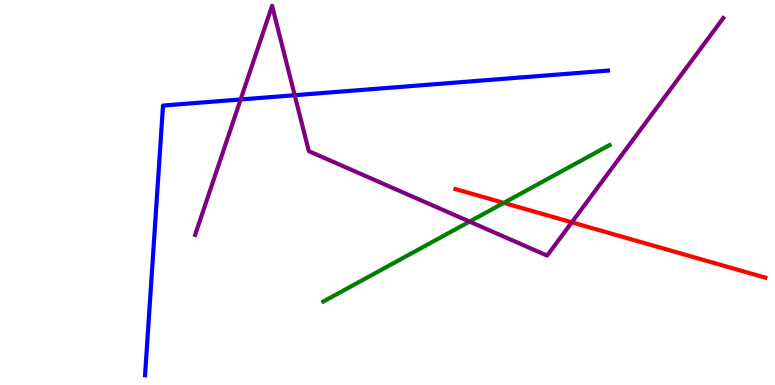[{'lines': ['blue', 'red'], 'intersections': []}, {'lines': ['green', 'red'], 'intersections': [{'x': 6.5, 'y': 4.73}]}, {'lines': ['purple', 'red'], 'intersections': [{'x': 7.38, 'y': 4.23}]}, {'lines': ['blue', 'green'], 'intersections': []}, {'lines': ['blue', 'purple'], 'intersections': [{'x': 3.1, 'y': 7.42}, {'x': 3.8, 'y': 7.53}]}, {'lines': ['green', 'purple'], 'intersections': [{'x': 6.06, 'y': 4.24}]}]